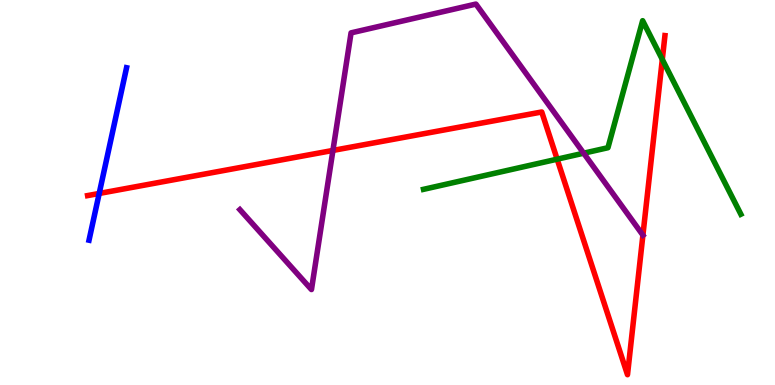[{'lines': ['blue', 'red'], 'intersections': [{'x': 1.28, 'y': 4.98}]}, {'lines': ['green', 'red'], 'intersections': [{'x': 7.19, 'y': 5.87}, {'x': 8.55, 'y': 8.46}]}, {'lines': ['purple', 'red'], 'intersections': [{'x': 4.3, 'y': 6.09}, {'x': 8.3, 'y': 3.89}]}, {'lines': ['blue', 'green'], 'intersections': []}, {'lines': ['blue', 'purple'], 'intersections': []}, {'lines': ['green', 'purple'], 'intersections': [{'x': 7.53, 'y': 6.02}]}]